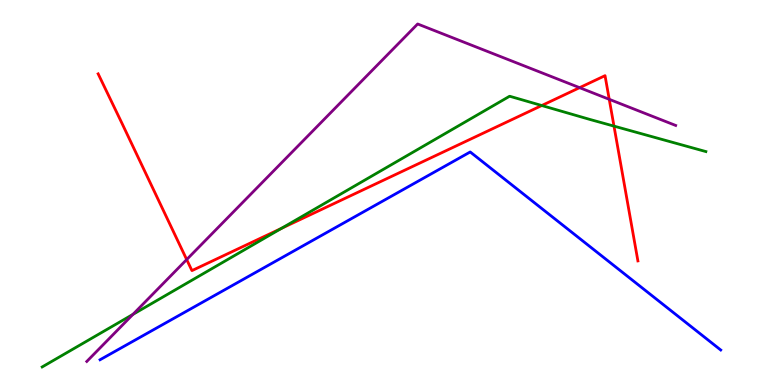[{'lines': ['blue', 'red'], 'intersections': []}, {'lines': ['green', 'red'], 'intersections': [{'x': 3.63, 'y': 4.07}, {'x': 6.99, 'y': 7.26}, {'x': 7.92, 'y': 6.72}]}, {'lines': ['purple', 'red'], 'intersections': [{'x': 2.41, 'y': 3.26}, {'x': 7.48, 'y': 7.72}, {'x': 7.86, 'y': 7.42}]}, {'lines': ['blue', 'green'], 'intersections': []}, {'lines': ['blue', 'purple'], 'intersections': []}, {'lines': ['green', 'purple'], 'intersections': [{'x': 1.72, 'y': 1.83}]}]